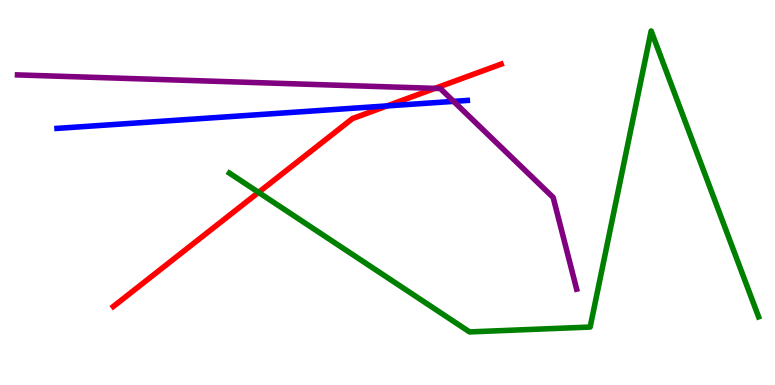[{'lines': ['blue', 'red'], 'intersections': [{'x': 4.99, 'y': 7.25}]}, {'lines': ['green', 'red'], 'intersections': [{'x': 3.34, 'y': 5.0}]}, {'lines': ['purple', 'red'], 'intersections': [{'x': 5.61, 'y': 7.7}]}, {'lines': ['blue', 'green'], 'intersections': []}, {'lines': ['blue', 'purple'], 'intersections': [{'x': 5.85, 'y': 7.37}]}, {'lines': ['green', 'purple'], 'intersections': []}]